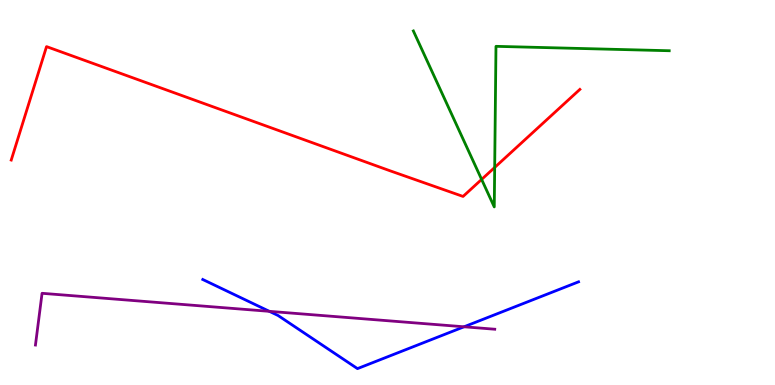[{'lines': ['blue', 'red'], 'intersections': []}, {'lines': ['green', 'red'], 'intersections': [{'x': 6.21, 'y': 5.34}, {'x': 6.38, 'y': 5.65}]}, {'lines': ['purple', 'red'], 'intersections': []}, {'lines': ['blue', 'green'], 'intersections': []}, {'lines': ['blue', 'purple'], 'intersections': [{'x': 3.48, 'y': 1.91}, {'x': 5.99, 'y': 1.51}]}, {'lines': ['green', 'purple'], 'intersections': []}]